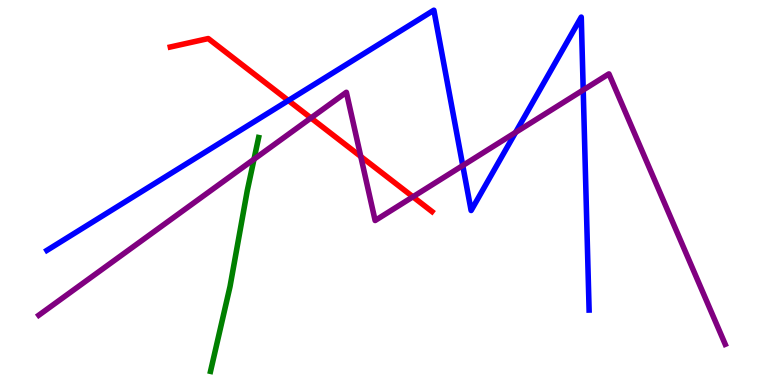[{'lines': ['blue', 'red'], 'intersections': [{'x': 3.72, 'y': 7.39}]}, {'lines': ['green', 'red'], 'intersections': []}, {'lines': ['purple', 'red'], 'intersections': [{'x': 4.01, 'y': 6.94}, {'x': 4.66, 'y': 5.94}, {'x': 5.33, 'y': 4.89}]}, {'lines': ['blue', 'green'], 'intersections': []}, {'lines': ['blue', 'purple'], 'intersections': [{'x': 5.97, 'y': 5.7}, {'x': 6.65, 'y': 6.56}, {'x': 7.53, 'y': 7.66}]}, {'lines': ['green', 'purple'], 'intersections': [{'x': 3.28, 'y': 5.86}]}]